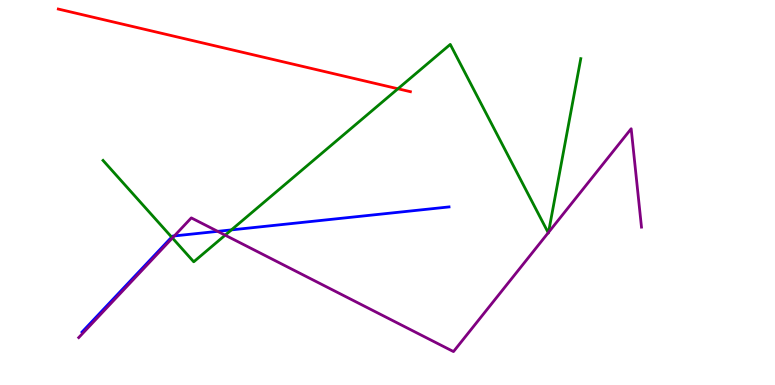[{'lines': ['blue', 'red'], 'intersections': []}, {'lines': ['green', 'red'], 'intersections': [{'x': 5.13, 'y': 7.69}]}, {'lines': ['purple', 'red'], 'intersections': []}, {'lines': ['blue', 'green'], 'intersections': [{'x': 2.21, 'y': 3.84}, {'x': 2.99, 'y': 4.03}]}, {'lines': ['blue', 'purple'], 'intersections': [{'x': 2.25, 'y': 3.87}, {'x': 2.81, 'y': 3.99}]}, {'lines': ['green', 'purple'], 'intersections': [{'x': 2.22, 'y': 3.82}, {'x': 2.91, 'y': 3.89}, {'x': 7.07, 'y': 3.95}, {'x': 7.08, 'y': 3.96}]}]